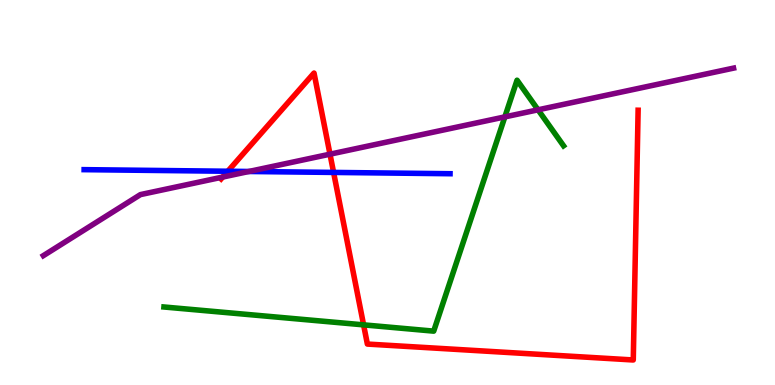[{'lines': ['blue', 'red'], 'intersections': [{'x': 2.94, 'y': 5.55}, {'x': 4.3, 'y': 5.52}]}, {'lines': ['green', 'red'], 'intersections': [{'x': 4.69, 'y': 1.56}]}, {'lines': ['purple', 'red'], 'intersections': [{'x': 2.87, 'y': 5.4}, {'x': 4.26, 'y': 6.0}]}, {'lines': ['blue', 'green'], 'intersections': []}, {'lines': ['blue', 'purple'], 'intersections': [{'x': 3.21, 'y': 5.55}]}, {'lines': ['green', 'purple'], 'intersections': [{'x': 6.51, 'y': 6.96}, {'x': 6.94, 'y': 7.15}]}]